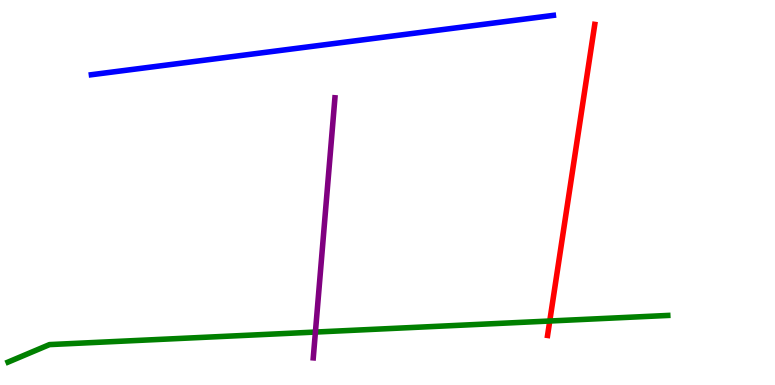[{'lines': ['blue', 'red'], 'intersections': []}, {'lines': ['green', 'red'], 'intersections': [{'x': 7.09, 'y': 1.66}]}, {'lines': ['purple', 'red'], 'intersections': []}, {'lines': ['blue', 'green'], 'intersections': []}, {'lines': ['blue', 'purple'], 'intersections': []}, {'lines': ['green', 'purple'], 'intersections': [{'x': 4.07, 'y': 1.38}]}]